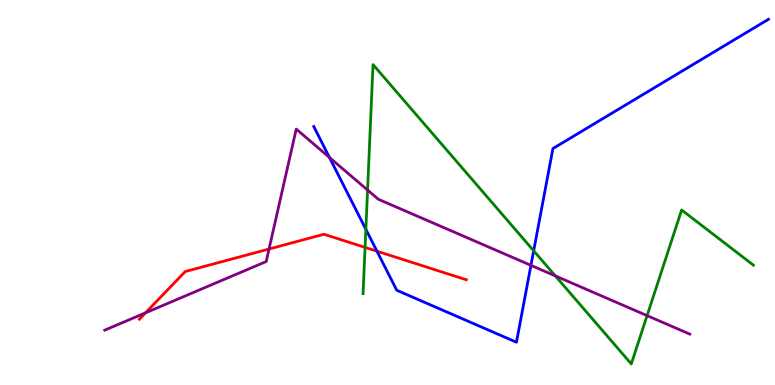[{'lines': ['blue', 'red'], 'intersections': [{'x': 4.86, 'y': 3.48}]}, {'lines': ['green', 'red'], 'intersections': [{'x': 4.71, 'y': 3.57}]}, {'lines': ['purple', 'red'], 'intersections': [{'x': 1.88, 'y': 1.87}, {'x': 3.47, 'y': 3.53}]}, {'lines': ['blue', 'green'], 'intersections': [{'x': 4.72, 'y': 4.04}, {'x': 6.89, 'y': 3.49}]}, {'lines': ['blue', 'purple'], 'intersections': [{'x': 4.25, 'y': 5.91}, {'x': 6.85, 'y': 3.11}]}, {'lines': ['green', 'purple'], 'intersections': [{'x': 4.74, 'y': 5.06}, {'x': 7.17, 'y': 2.83}, {'x': 8.35, 'y': 1.8}]}]